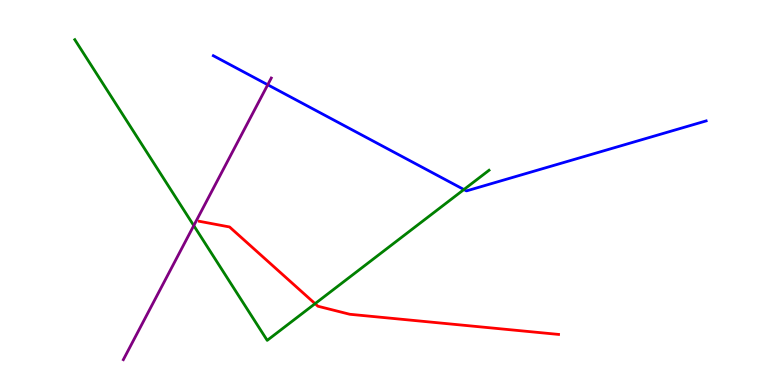[{'lines': ['blue', 'red'], 'intersections': []}, {'lines': ['green', 'red'], 'intersections': [{'x': 4.07, 'y': 2.11}]}, {'lines': ['purple', 'red'], 'intersections': []}, {'lines': ['blue', 'green'], 'intersections': [{'x': 5.99, 'y': 5.08}]}, {'lines': ['blue', 'purple'], 'intersections': [{'x': 3.45, 'y': 7.8}]}, {'lines': ['green', 'purple'], 'intersections': [{'x': 2.5, 'y': 4.14}]}]